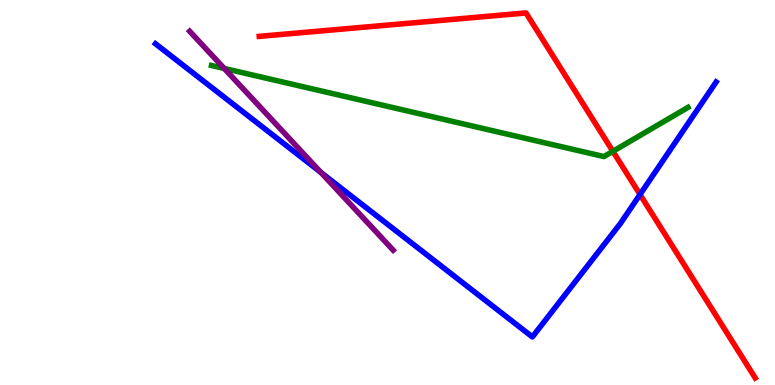[{'lines': ['blue', 'red'], 'intersections': [{'x': 8.26, 'y': 4.95}]}, {'lines': ['green', 'red'], 'intersections': [{'x': 7.91, 'y': 6.07}]}, {'lines': ['purple', 'red'], 'intersections': []}, {'lines': ['blue', 'green'], 'intersections': []}, {'lines': ['blue', 'purple'], 'intersections': [{'x': 4.14, 'y': 5.52}]}, {'lines': ['green', 'purple'], 'intersections': [{'x': 2.89, 'y': 8.22}]}]